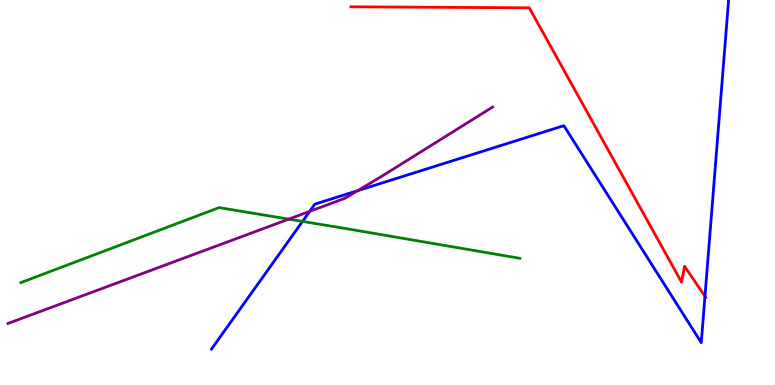[{'lines': ['blue', 'red'], 'intersections': [{'x': 9.1, 'y': 2.3}]}, {'lines': ['green', 'red'], 'intersections': []}, {'lines': ['purple', 'red'], 'intersections': []}, {'lines': ['blue', 'green'], 'intersections': [{'x': 3.9, 'y': 4.25}]}, {'lines': ['blue', 'purple'], 'intersections': [{'x': 4.0, 'y': 4.51}, {'x': 4.61, 'y': 5.05}]}, {'lines': ['green', 'purple'], 'intersections': [{'x': 3.73, 'y': 4.31}]}]